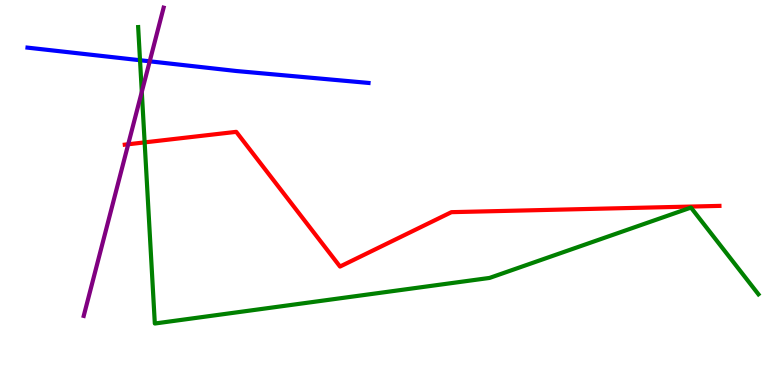[{'lines': ['blue', 'red'], 'intersections': []}, {'lines': ['green', 'red'], 'intersections': [{'x': 1.87, 'y': 6.3}]}, {'lines': ['purple', 'red'], 'intersections': [{'x': 1.65, 'y': 6.25}]}, {'lines': ['blue', 'green'], 'intersections': [{'x': 1.81, 'y': 8.44}]}, {'lines': ['blue', 'purple'], 'intersections': [{'x': 1.93, 'y': 8.41}]}, {'lines': ['green', 'purple'], 'intersections': [{'x': 1.83, 'y': 7.61}]}]